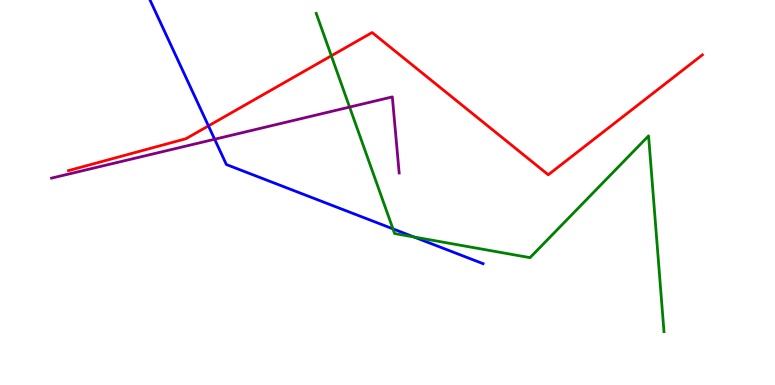[{'lines': ['blue', 'red'], 'intersections': [{'x': 2.69, 'y': 6.73}]}, {'lines': ['green', 'red'], 'intersections': [{'x': 4.28, 'y': 8.55}]}, {'lines': ['purple', 'red'], 'intersections': []}, {'lines': ['blue', 'green'], 'intersections': [{'x': 5.07, 'y': 4.06}, {'x': 5.34, 'y': 3.84}]}, {'lines': ['blue', 'purple'], 'intersections': [{'x': 2.77, 'y': 6.38}]}, {'lines': ['green', 'purple'], 'intersections': [{'x': 4.51, 'y': 7.22}]}]